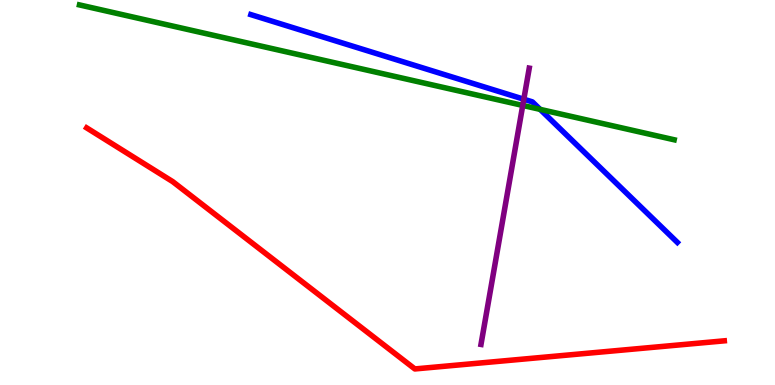[{'lines': ['blue', 'red'], 'intersections': []}, {'lines': ['green', 'red'], 'intersections': []}, {'lines': ['purple', 'red'], 'intersections': []}, {'lines': ['blue', 'green'], 'intersections': [{'x': 6.97, 'y': 7.16}]}, {'lines': ['blue', 'purple'], 'intersections': [{'x': 6.76, 'y': 7.42}]}, {'lines': ['green', 'purple'], 'intersections': [{'x': 6.74, 'y': 7.26}]}]